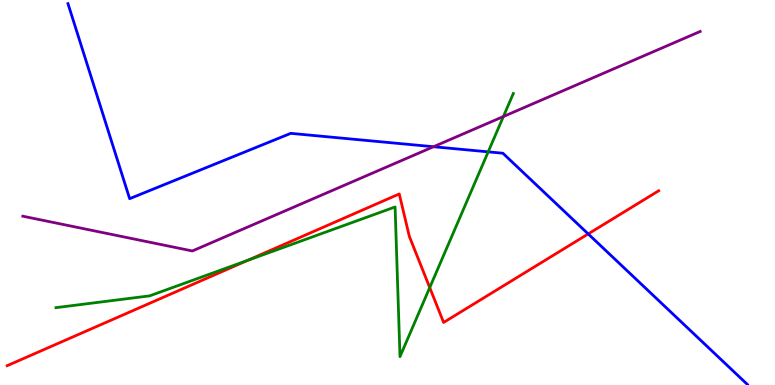[{'lines': ['blue', 'red'], 'intersections': [{'x': 7.59, 'y': 3.92}]}, {'lines': ['green', 'red'], 'intersections': [{'x': 3.19, 'y': 3.24}, {'x': 5.54, 'y': 2.53}]}, {'lines': ['purple', 'red'], 'intersections': []}, {'lines': ['blue', 'green'], 'intersections': [{'x': 6.3, 'y': 6.06}]}, {'lines': ['blue', 'purple'], 'intersections': [{'x': 5.59, 'y': 6.19}]}, {'lines': ['green', 'purple'], 'intersections': [{'x': 6.5, 'y': 6.97}]}]